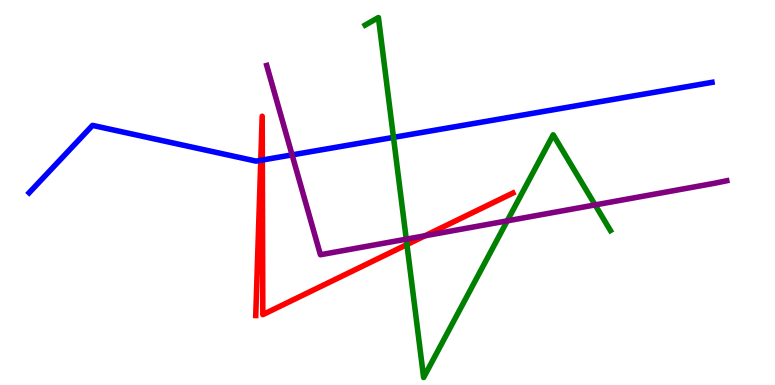[{'lines': ['blue', 'red'], 'intersections': [{'x': 3.36, 'y': 5.84}, {'x': 3.38, 'y': 5.84}]}, {'lines': ['green', 'red'], 'intersections': [{'x': 5.25, 'y': 3.65}]}, {'lines': ['purple', 'red'], 'intersections': [{'x': 5.48, 'y': 3.88}]}, {'lines': ['blue', 'green'], 'intersections': [{'x': 5.08, 'y': 6.43}]}, {'lines': ['blue', 'purple'], 'intersections': [{'x': 3.77, 'y': 5.98}]}, {'lines': ['green', 'purple'], 'intersections': [{'x': 5.24, 'y': 3.79}, {'x': 6.55, 'y': 4.26}, {'x': 7.68, 'y': 4.68}]}]